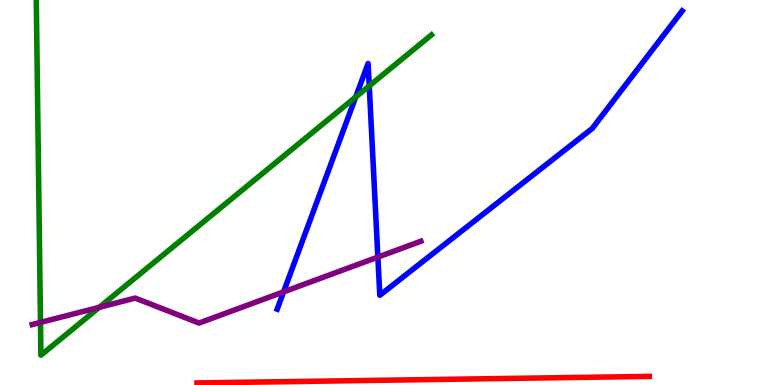[{'lines': ['blue', 'red'], 'intersections': []}, {'lines': ['green', 'red'], 'intersections': []}, {'lines': ['purple', 'red'], 'intersections': []}, {'lines': ['blue', 'green'], 'intersections': [{'x': 4.59, 'y': 7.48}, {'x': 4.76, 'y': 7.77}]}, {'lines': ['blue', 'purple'], 'intersections': [{'x': 3.66, 'y': 2.42}, {'x': 4.88, 'y': 3.32}]}, {'lines': ['green', 'purple'], 'intersections': [{'x': 0.522, 'y': 1.63}, {'x': 1.28, 'y': 2.02}]}]